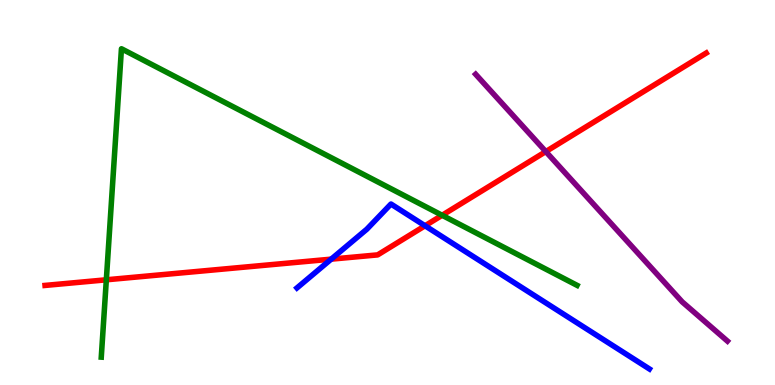[{'lines': ['blue', 'red'], 'intersections': [{'x': 4.27, 'y': 3.27}, {'x': 5.48, 'y': 4.14}]}, {'lines': ['green', 'red'], 'intersections': [{'x': 1.37, 'y': 2.73}, {'x': 5.7, 'y': 4.41}]}, {'lines': ['purple', 'red'], 'intersections': [{'x': 7.04, 'y': 6.06}]}, {'lines': ['blue', 'green'], 'intersections': []}, {'lines': ['blue', 'purple'], 'intersections': []}, {'lines': ['green', 'purple'], 'intersections': []}]